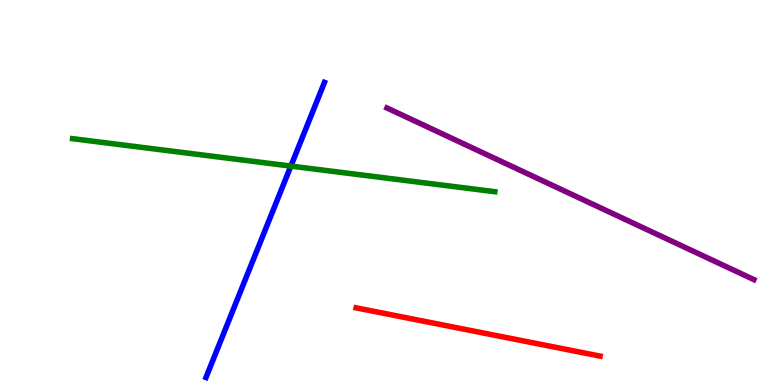[{'lines': ['blue', 'red'], 'intersections': []}, {'lines': ['green', 'red'], 'intersections': []}, {'lines': ['purple', 'red'], 'intersections': []}, {'lines': ['blue', 'green'], 'intersections': [{'x': 3.75, 'y': 5.69}]}, {'lines': ['blue', 'purple'], 'intersections': []}, {'lines': ['green', 'purple'], 'intersections': []}]